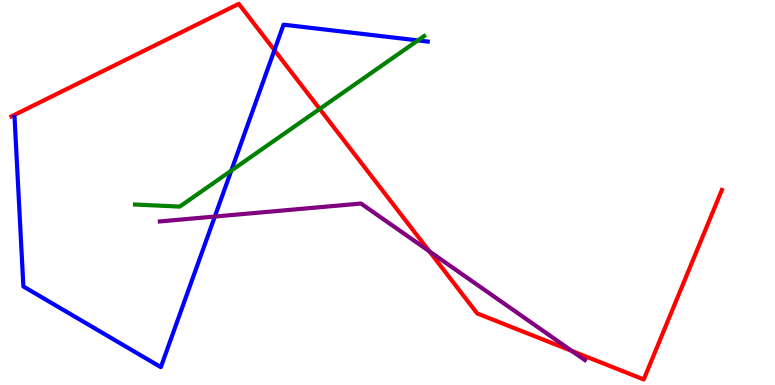[{'lines': ['blue', 'red'], 'intersections': [{'x': 3.54, 'y': 8.7}]}, {'lines': ['green', 'red'], 'intersections': [{'x': 4.13, 'y': 7.17}]}, {'lines': ['purple', 'red'], 'intersections': [{'x': 5.54, 'y': 3.47}, {'x': 7.38, 'y': 0.884}]}, {'lines': ['blue', 'green'], 'intersections': [{'x': 2.98, 'y': 5.57}, {'x': 5.39, 'y': 8.95}]}, {'lines': ['blue', 'purple'], 'intersections': [{'x': 2.77, 'y': 4.38}]}, {'lines': ['green', 'purple'], 'intersections': []}]